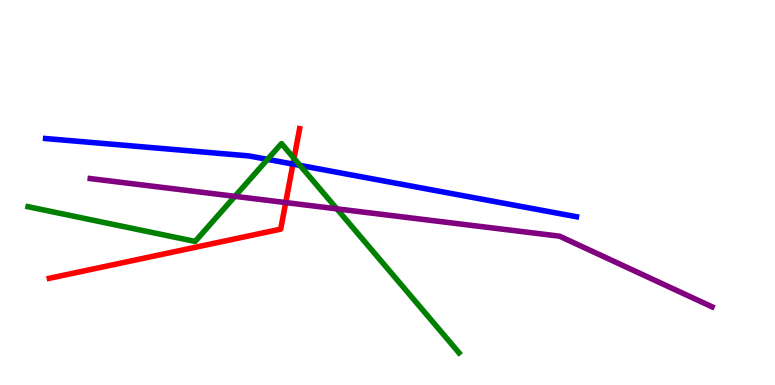[{'lines': ['blue', 'red'], 'intersections': [{'x': 3.78, 'y': 5.74}]}, {'lines': ['green', 'red'], 'intersections': [{'x': 3.79, 'y': 5.89}]}, {'lines': ['purple', 'red'], 'intersections': [{'x': 3.69, 'y': 4.74}]}, {'lines': ['blue', 'green'], 'intersections': [{'x': 3.45, 'y': 5.86}, {'x': 3.87, 'y': 5.7}]}, {'lines': ['blue', 'purple'], 'intersections': []}, {'lines': ['green', 'purple'], 'intersections': [{'x': 3.03, 'y': 4.9}, {'x': 4.35, 'y': 4.58}]}]